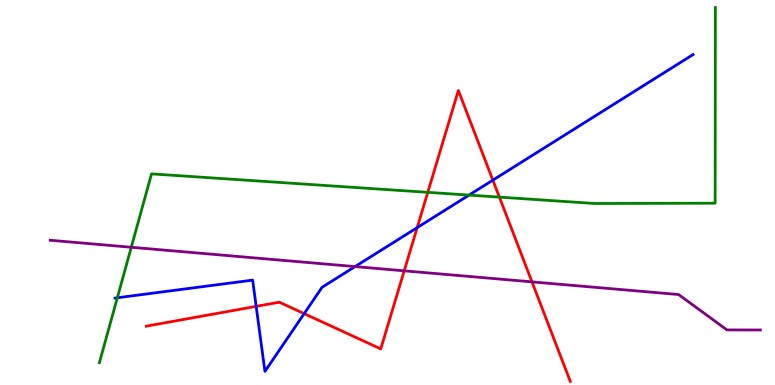[{'lines': ['blue', 'red'], 'intersections': [{'x': 3.31, 'y': 2.04}, {'x': 3.92, 'y': 1.85}, {'x': 5.38, 'y': 4.09}, {'x': 6.36, 'y': 5.32}]}, {'lines': ['green', 'red'], 'intersections': [{'x': 5.52, 'y': 5.0}, {'x': 6.44, 'y': 4.88}]}, {'lines': ['purple', 'red'], 'intersections': [{'x': 5.22, 'y': 2.97}, {'x': 6.86, 'y': 2.68}]}, {'lines': ['blue', 'green'], 'intersections': [{'x': 1.51, 'y': 2.27}, {'x': 6.05, 'y': 4.93}]}, {'lines': ['blue', 'purple'], 'intersections': [{'x': 4.58, 'y': 3.08}]}, {'lines': ['green', 'purple'], 'intersections': [{'x': 1.69, 'y': 3.58}]}]